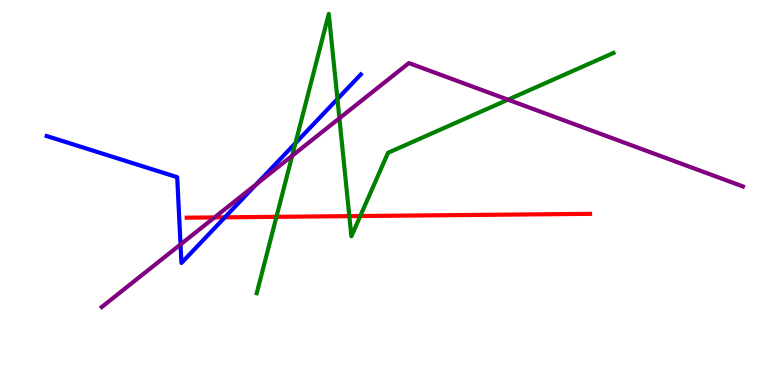[{'lines': ['blue', 'red'], 'intersections': [{'x': 2.9, 'y': 4.36}]}, {'lines': ['green', 'red'], 'intersections': [{'x': 3.57, 'y': 4.37}, {'x': 4.51, 'y': 4.39}, {'x': 4.65, 'y': 4.39}]}, {'lines': ['purple', 'red'], 'intersections': [{'x': 2.77, 'y': 4.35}]}, {'lines': ['blue', 'green'], 'intersections': [{'x': 3.81, 'y': 6.28}, {'x': 4.35, 'y': 7.43}]}, {'lines': ['blue', 'purple'], 'intersections': [{'x': 2.33, 'y': 3.65}, {'x': 3.31, 'y': 5.22}]}, {'lines': ['green', 'purple'], 'intersections': [{'x': 3.77, 'y': 5.95}, {'x': 4.38, 'y': 6.93}, {'x': 6.55, 'y': 7.41}]}]